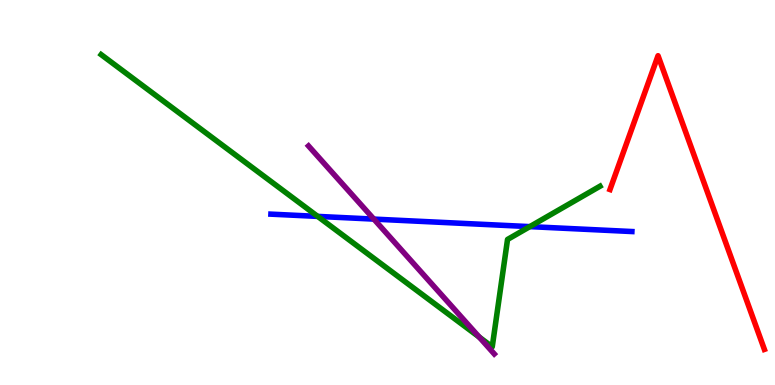[{'lines': ['blue', 'red'], 'intersections': []}, {'lines': ['green', 'red'], 'intersections': []}, {'lines': ['purple', 'red'], 'intersections': []}, {'lines': ['blue', 'green'], 'intersections': [{'x': 4.1, 'y': 4.38}, {'x': 6.84, 'y': 4.11}]}, {'lines': ['blue', 'purple'], 'intersections': [{'x': 4.82, 'y': 4.31}]}, {'lines': ['green', 'purple'], 'intersections': [{'x': 6.18, 'y': 1.24}]}]